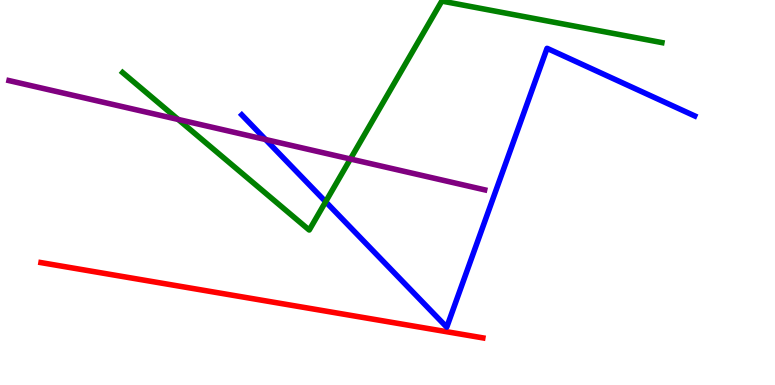[{'lines': ['blue', 'red'], 'intersections': []}, {'lines': ['green', 'red'], 'intersections': []}, {'lines': ['purple', 'red'], 'intersections': []}, {'lines': ['blue', 'green'], 'intersections': [{'x': 4.2, 'y': 4.76}]}, {'lines': ['blue', 'purple'], 'intersections': [{'x': 3.43, 'y': 6.38}]}, {'lines': ['green', 'purple'], 'intersections': [{'x': 2.3, 'y': 6.9}, {'x': 4.52, 'y': 5.87}]}]